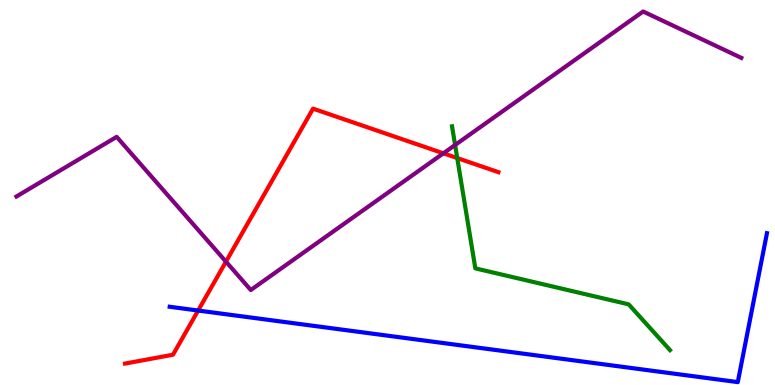[{'lines': ['blue', 'red'], 'intersections': [{'x': 2.56, 'y': 1.93}]}, {'lines': ['green', 'red'], 'intersections': [{'x': 5.9, 'y': 5.89}]}, {'lines': ['purple', 'red'], 'intersections': [{'x': 2.92, 'y': 3.2}, {'x': 5.72, 'y': 6.02}]}, {'lines': ['blue', 'green'], 'intersections': []}, {'lines': ['blue', 'purple'], 'intersections': []}, {'lines': ['green', 'purple'], 'intersections': [{'x': 5.87, 'y': 6.23}]}]